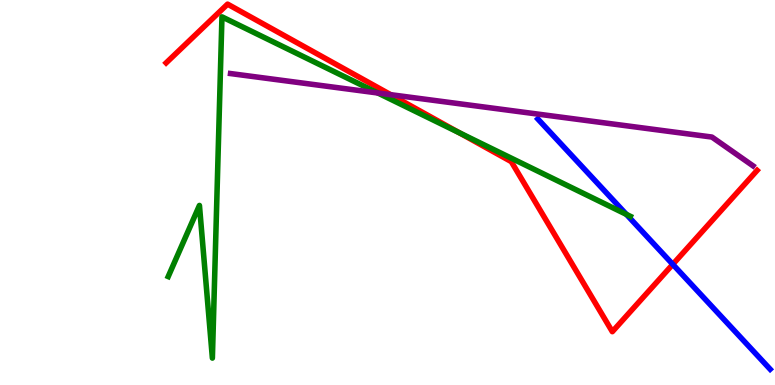[{'lines': ['blue', 'red'], 'intersections': [{'x': 8.68, 'y': 3.13}]}, {'lines': ['green', 'red'], 'intersections': [{'x': 5.93, 'y': 6.55}]}, {'lines': ['purple', 'red'], 'intersections': [{'x': 5.04, 'y': 7.54}]}, {'lines': ['blue', 'green'], 'intersections': [{'x': 8.08, 'y': 4.43}]}, {'lines': ['blue', 'purple'], 'intersections': []}, {'lines': ['green', 'purple'], 'intersections': [{'x': 4.88, 'y': 7.58}]}]